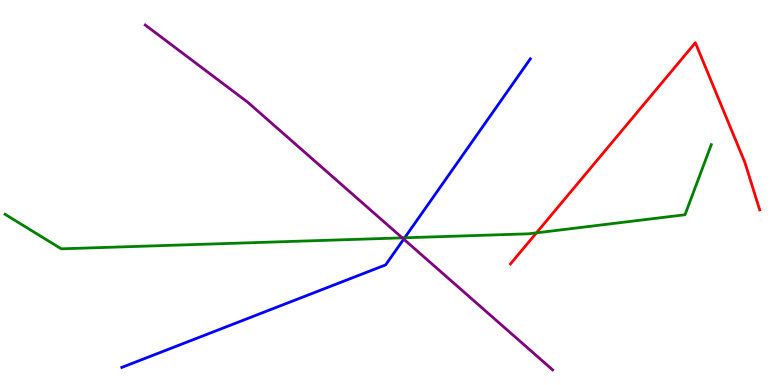[{'lines': ['blue', 'red'], 'intersections': []}, {'lines': ['green', 'red'], 'intersections': [{'x': 6.92, 'y': 3.95}]}, {'lines': ['purple', 'red'], 'intersections': []}, {'lines': ['blue', 'green'], 'intersections': [{'x': 5.22, 'y': 3.82}]}, {'lines': ['blue', 'purple'], 'intersections': [{'x': 5.21, 'y': 3.79}]}, {'lines': ['green', 'purple'], 'intersections': [{'x': 5.19, 'y': 3.82}]}]